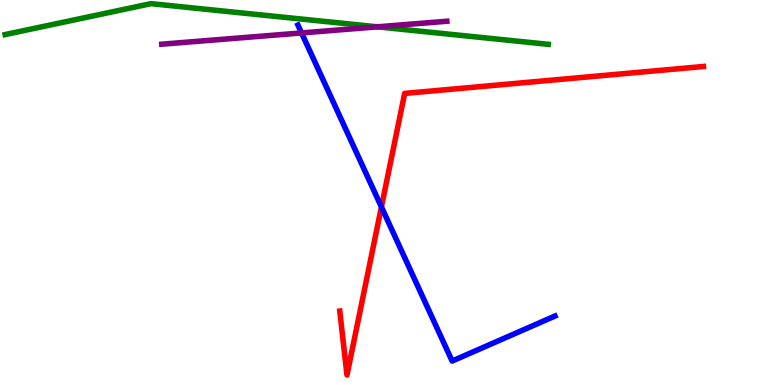[{'lines': ['blue', 'red'], 'intersections': [{'x': 4.92, 'y': 4.63}]}, {'lines': ['green', 'red'], 'intersections': []}, {'lines': ['purple', 'red'], 'intersections': []}, {'lines': ['blue', 'green'], 'intersections': []}, {'lines': ['blue', 'purple'], 'intersections': [{'x': 3.89, 'y': 9.14}]}, {'lines': ['green', 'purple'], 'intersections': [{'x': 4.87, 'y': 9.3}]}]